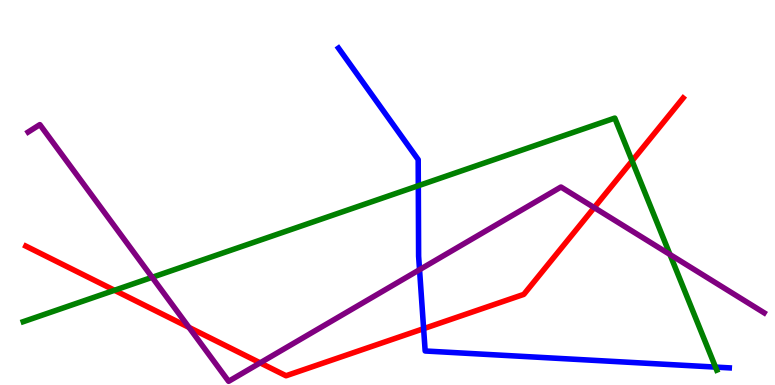[{'lines': ['blue', 'red'], 'intersections': [{'x': 5.47, 'y': 1.46}]}, {'lines': ['green', 'red'], 'intersections': [{'x': 1.48, 'y': 2.46}, {'x': 8.16, 'y': 5.82}]}, {'lines': ['purple', 'red'], 'intersections': [{'x': 2.44, 'y': 1.5}, {'x': 3.36, 'y': 0.575}, {'x': 7.67, 'y': 4.61}]}, {'lines': ['blue', 'green'], 'intersections': [{'x': 5.4, 'y': 5.18}, {'x': 9.23, 'y': 0.465}]}, {'lines': ['blue', 'purple'], 'intersections': [{'x': 5.41, 'y': 2.99}]}, {'lines': ['green', 'purple'], 'intersections': [{'x': 1.96, 'y': 2.8}, {'x': 8.64, 'y': 3.39}]}]